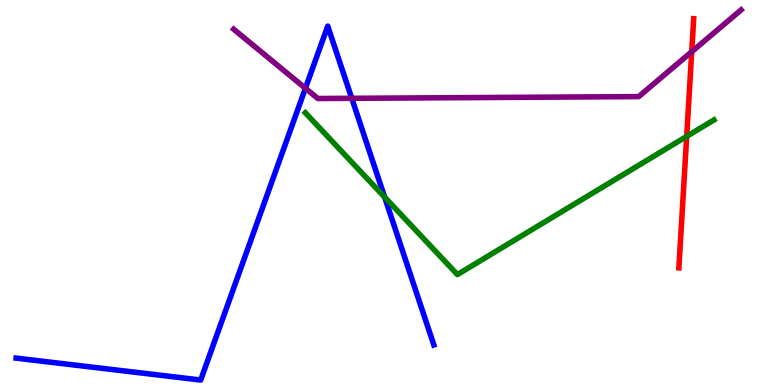[{'lines': ['blue', 'red'], 'intersections': []}, {'lines': ['green', 'red'], 'intersections': [{'x': 8.86, 'y': 6.46}]}, {'lines': ['purple', 'red'], 'intersections': [{'x': 8.93, 'y': 8.66}]}, {'lines': ['blue', 'green'], 'intersections': [{'x': 4.96, 'y': 4.88}]}, {'lines': ['blue', 'purple'], 'intersections': [{'x': 3.94, 'y': 7.71}, {'x': 4.54, 'y': 7.45}]}, {'lines': ['green', 'purple'], 'intersections': []}]